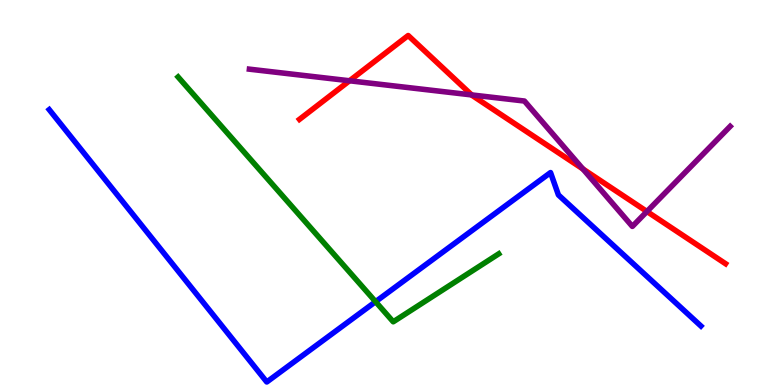[{'lines': ['blue', 'red'], 'intersections': []}, {'lines': ['green', 'red'], 'intersections': []}, {'lines': ['purple', 'red'], 'intersections': [{'x': 4.51, 'y': 7.9}, {'x': 6.09, 'y': 7.53}, {'x': 7.52, 'y': 5.61}, {'x': 8.35, 'y': 4.51}]}, {'lines': ['blue', 'green'], 'intersections': [{'x': 4.85, 'y': 2.16}]}, {'lines': ['blue', 'purple'], 'intersections': []}, {'lines': ['green', 'purple'], 'intersections': []}]